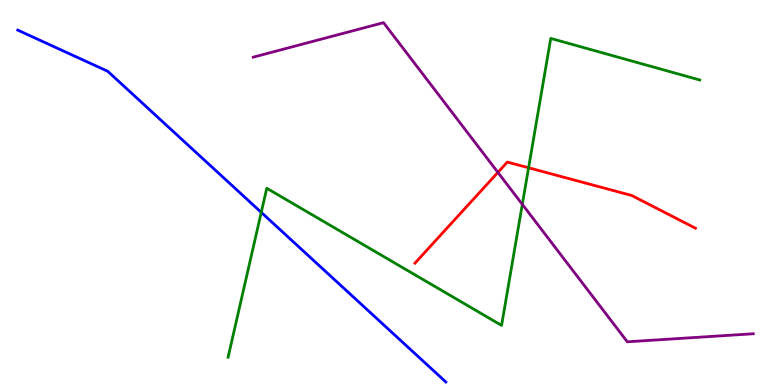[{'lines': ['blue', 'red'], 'intersections': []}, {'lines': ['green', 'red'], 'intersections': [{'x': 6.82, 'y': 5.64}]}, {'lines': ['purple', 'red'], 'intersections': [{'x': 6.42, 'y': 5.52}]}, {'lines': ['blue', 'green'], 'intersections': [{'x': 3.37, 'y': 4.48}]}, {'lines': ['blue', 'purple'], 'intersections': []}, {'lines': ['green', 'purple'], 'intersections': [{'x': 6.74, 'y': 4.69}]}]